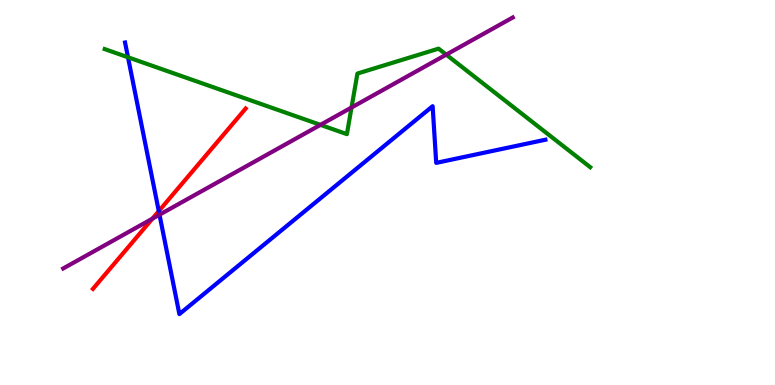[{'lines': ['blue', 'red'], 'intersections': [{'x': 2.05, 'y': 4.52}]}, {'lines': ['green', 'red'], 'intersections': []}, {'lines': ['purple', 'red'], 'intersections': [{'x': 1.97, 'y': 4.32}]}, {'lines': ['blue', 'green'], 'intersections': [{'x': 1.65, 'y': 8.51}]}, {'lines': ['blue', 'purple'], 'intersections': [{'x': 2.06, 'y': 4.42}]}, {'lines': ['green', 'purple'], 'intersections': [{'x': 4.13, 'y': 6.76}, {'x': 4.54, 'y': 7.21}, {'x': 5.76, 'y': 8.58}]}]